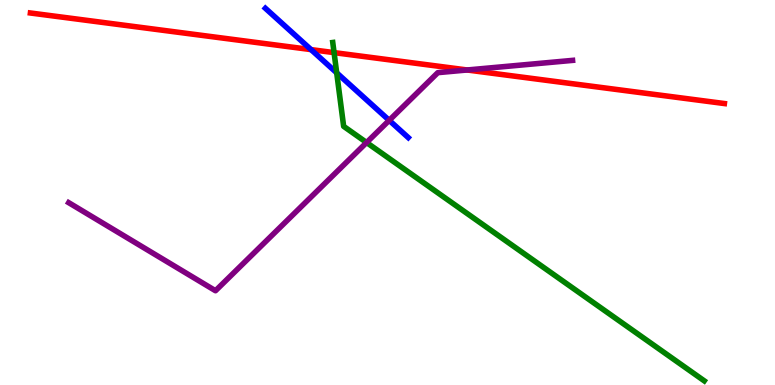[{'lines': ['blue', 'red'], 'intersections': [{'x': 4.01, 'y': 8.71}]}, {'lines': ['green', 'red'], 'intersections': [{'x': 4.31, 'y': 8.63}]}, {'lines': ['purple', 'red'], 'intersections': [{'x': 6.03, 'y': 8.18}]}, {'lines': ['blue', 'green'], 'intersections': [{'x': 4.34, 'y': 8.11}]}, {'lines': ['blue', 'purple'], 'intersections': [{'x': 5.02, 'y': 6.87}]}, {'lines': ['green', 'purple'], 'intersections': [{'x': 4.73, 'y': 6.3}]}]